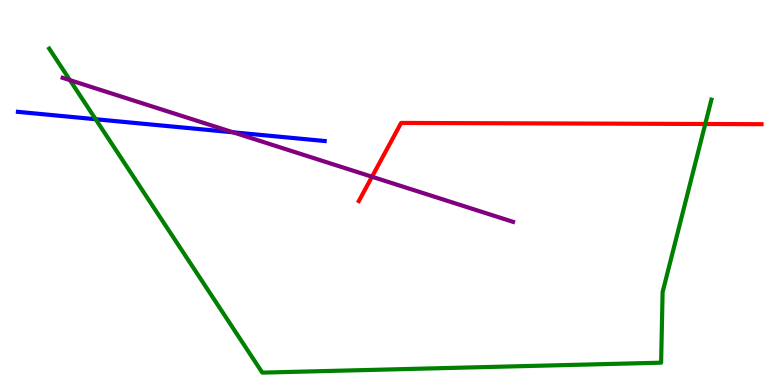[{'lines': ['blue', 'red'], 'intersections': []}, {'lines': ['green', 'red'], 'intersections': [{'x': 9.1, 'y': 6.78}]}, {'lines': ['purple', 'red'], 'intersections': [{'x': 4.8, 'y': 5.41}]}, {'lines': ['blue', 'green'], 'intersections': [{'x': 1.23, 'y': 6.9}]}, {'lines': ['blue', 'purple'], 'intersections': [{'x': 3.01, 'y': 6.56}]}, {'lines': ['green', 'purple'], 'intersections': [{'x': 0.903, 'y': 7.92}]}]